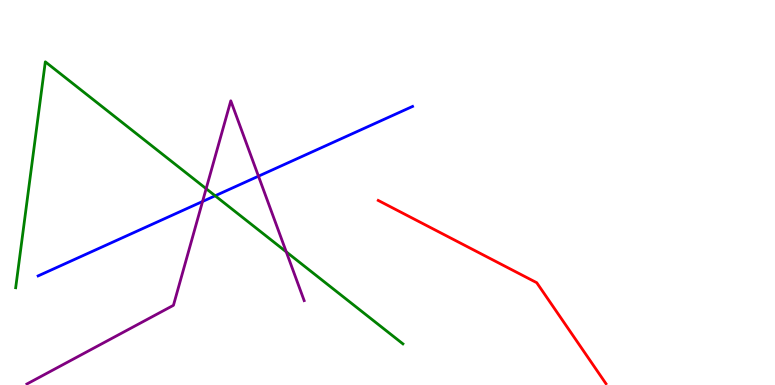[{'lines': ['blue', 'red'], 'intersections': []}, {'lines': ['green', 'red'], 'intersections': []}, {'lines': ['purple', 'red'], 'intersections': []}, {'lines': ['blue', 'green'], 'intersections': [{'x': 2.78, 'y': 4.91}]}, {'lines': ['blue', 'purple'], 'intersections': [{'x': 2.61, 'y': 4.77}, {'x': 3.34, 'y': 5.42}]}, {'lines': ['green', 'purple'], 'intersections': [{'x': 2.66, 'y': 5.1}, {'x': 3.69, 'y': 3.46}]}]